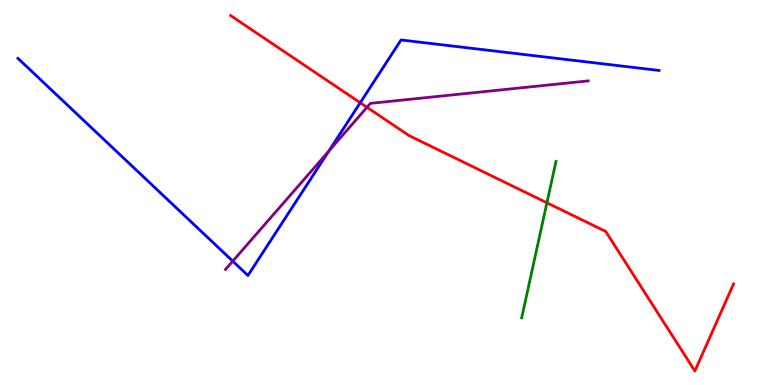[{'lines': ['blue', 'red'], 'intersections': [{'x': 4.65, 'y': 7.33}]}, {'lines': ['green', 'red'], 'intersections': [{'x': 7.06, 'y': 4.73}]}, {'lines': ['purple', 'red'], 'intersections': [{'x': 4.74, 'y': 7.21}]}, {'lines': ['blue', 'green'], 'intersections': []}, {'lines': ['blue', 'purple'], 'intersections': [{'x': 3.0, 'y': 3.22}, {'x': 4.24, 'y': 6.08}]}, {'lines': ['green', 'purple'], 'intersections': []}]